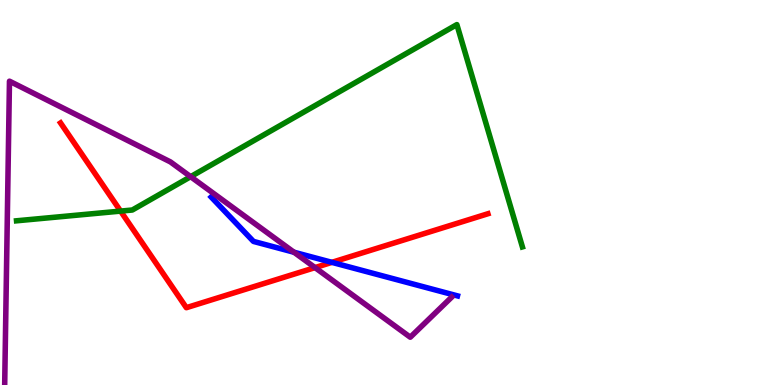[{'lines': ['blue', 'red'], 'intersections': [{'x': 4.28, 'y': 3.19}]}, {'lines': ['green', 'red'], 'intersections': [{'x': 1.56, 'y': 4.52}]}, {'lines': ['purple', 'red'], 'intersections': [{'x': 4.06, 'y': 3.05}]}, {'lines': ['blue', 'green'], 'intersections': []}, {'lines': ['blue', 'purple'], 'intersections': [{'x': 3.79, 'y': 3.45}]}, {'lines': ['green', 'purple'], 'intersections': [{'x': 2.46, 'y': 5.41}]}]